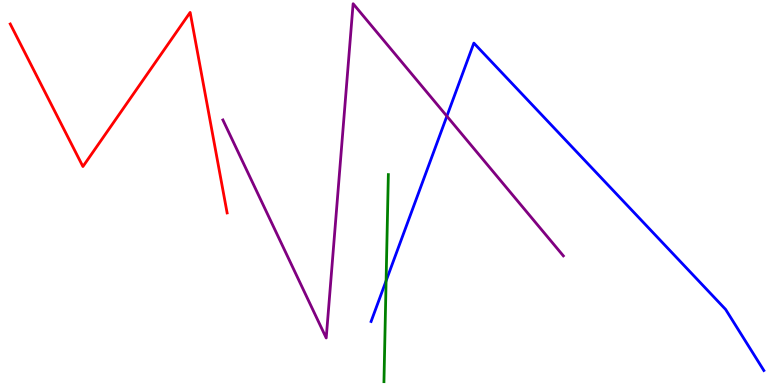[{'lines': ['blue', 'red'], 'intersections': []}, {'lines': ['green', 'red'], 'intersections': []}, {'lines': ['purple', 'red'], 'intersections': []}, {'lines': ['blue', 'green'], 'intersections': [{'x': 4.98, 'y': 2.71}]}, {'lines': ['blue', 'purple'], 'intersections': [{'x': 5.77, 'y': 6.98}]}, {'lines': ['green', 'purple'], 'intersections': []}]